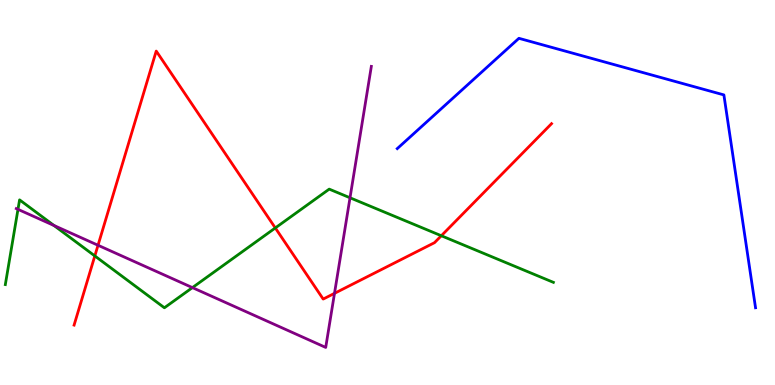[{'lines': ['blue', 'red'], 'intersections': []}, {'lines': ['green', 'red'], 'intersections': [{'x': 1.22, 'y': 3.35}, {'x': 3.55, 'y': 4.08}, {'x': 5.69, 'y': 3.88}]}, {'lines': ['purple', 'red'], 'intersections': [{'x': 1.26, 'y': 3.63}, {'x': 4.32, 'y': 2.38}]}, {'lines': ['blue', 'green'], 'intersections': []}, {'lines': ['blue', 'purple'], 'intersections': []}, {'lines': ['green', 'purple'], 'intersections': [{'x': 0.232, 'y': 4.56}, {'x': 0.696, 'y': 4.14}, {'x': 2.48, 'y': 2.53}, {'x': 4.52, 'y': 4.86}]}]